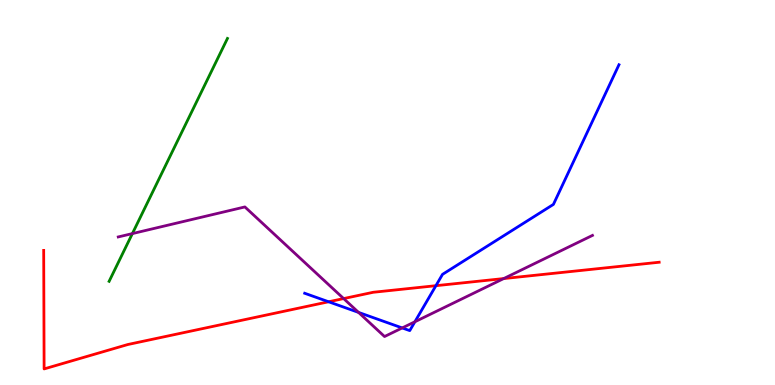[{'lines': ['blue', 'red'], 'intersections': [{'x': 4.24, 'y': 2.16}, {'x': 5.62, 'y': 2.58}]}, {'lines': ['green', 'red'], 'intersections': []}, {'lines': ['purple', 'red'], 'intersections': [{'x': 4.43, 'y': 2.24}, {'x': 6.5, 'y': 2.76}]}, {'lines': ['blue', 'green'], 'intersections': []}, {'lines': ['blue', 'purple'], 'intersections': [{'x': 4.63, 'y': 1.89}, {'x': 5.19, 'y': 1.48}, {'x': 5.35, 'y': 1.64}]}, {'lines': ['green', 'purple'], 'intersections': [{'x': 1.71, 'y': 3.93}]}]